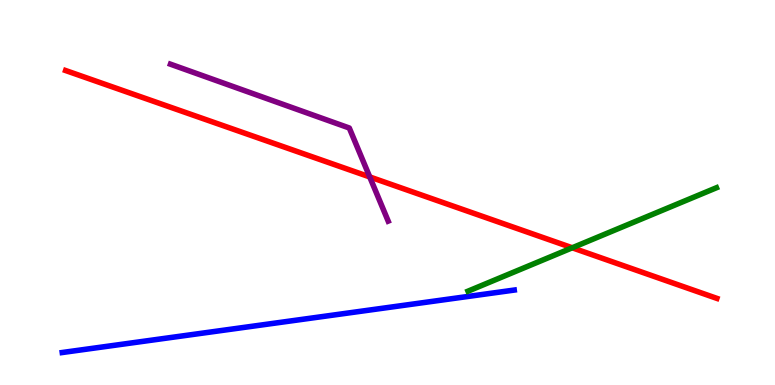[{'lines': ['blue', 'red'], 'intersections': []}, {'lines': ['green', 'red'], 'intersections': [{'x': 7.38, 'y': 3.56}]}, {'lines': ['purple', 'red'], 'intersections': [{'x': 4.77, 'y': 5.4}]}, {'lines': ['blue', 'green'], 'intersections': []}, {'lines': ['blue', 'purple'], 'intersections': []}, {'lines': ['green', 'purple'], 'intersections': []}]